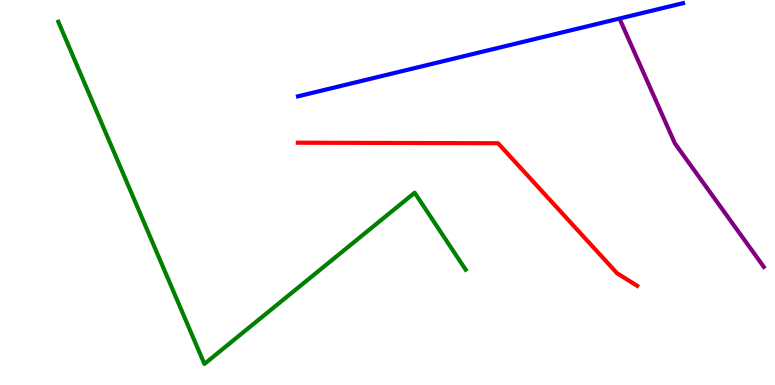[{'lines': ['blue', 'red'], 'intersections': []}, {'lines': ['green', 'red'], 'intersections': []}, {'lines': ['purple', 'red'], 'intersections': []}, {'lines': ['blue', 'green'], 'intersections': []}, {'lines': ['blue', 'purple'], 'intersections': []}, {'lines': ['green', 'purple'], 'intersections': []}]